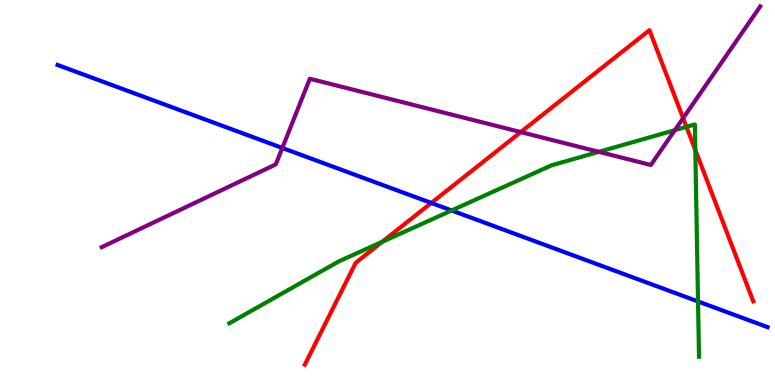[{'lines': ['blue', 'red'], 'intersections': [{'x': 5.57, 'y': 4.73}]}, {'lines': ['green', 'red'], 'intersections': [{'x': 4.93, 'y': 3.72}, {'x': 8.86, 'y': 6.71}, {'x': 8.97, 'y': 6.1}]}, {'lines': ['purple', 'red'], 'intersections': [{'x': 6.72, 'y': 6.57}, {'x': 8.81, 'y': 6.93}]}, {'lines': ['blue', 'green'], 'intersections': [{'x': 5.83, 'y': 4.53}, {'x': 9.01, 'y': 2.17}]}, {'lines': ['blue', 'purple'], 'intersections': [{'x': 3.64, 'y': 6.16}]}, {'lines': ['green', 'purple'], 'intersections': [{'x': 7.73, 'y': 6.06}, {'x': 8.71, 'y': 6.62}]}]